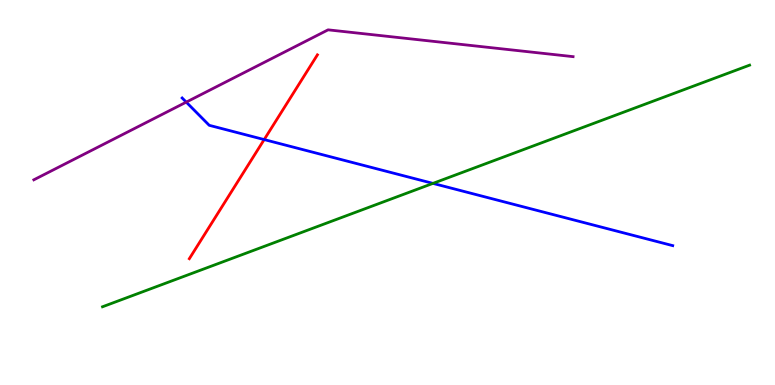[{'lines': ['blue', 'red'], 'intersections': [{'x': 3.41, 'y': 6.37}]}, {'lines': ['green', 'red'], 'intersections': []}, {'lines': ['purple', 'red'], 'intersections': []}, {'lines': ['blue', 'green'], 'intersections': [{'x': 5.59, 'y': 5.24}]}, {'lines': ['blue', 'purple'], 'intersections': [{'x': 2.4, 'y': 7.35}]}, {'lines': ['green', 'purple'], 'intersections': []}]